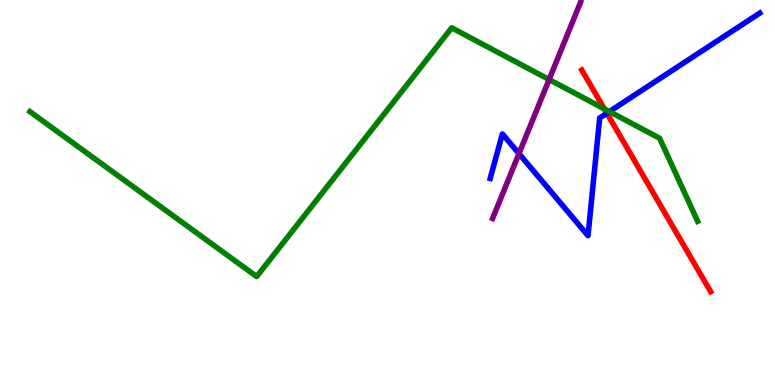[{'lines': ['blue', 'red'], 'intersections': [{'x': 7.83, 'y': 7.06}]}, {'lines': ['green', 'red'], 'intersections': [{'x': 7.8, 'y': 7.17}]}, {'lines': ['purple', 'red'], 'intersections': []}, {'lines': ['blue', 'green'], 'intersections': [{'x': 7.86, 'y': 7.1}]}, {'lines': ['blue', 'purple'], 'intersections': [{'x': 6.7, 'y': 6.01}]}, {'lines': ['green', 'purple'], 'intersections': [{'x': 7.09, 'y': 7.93}]}]